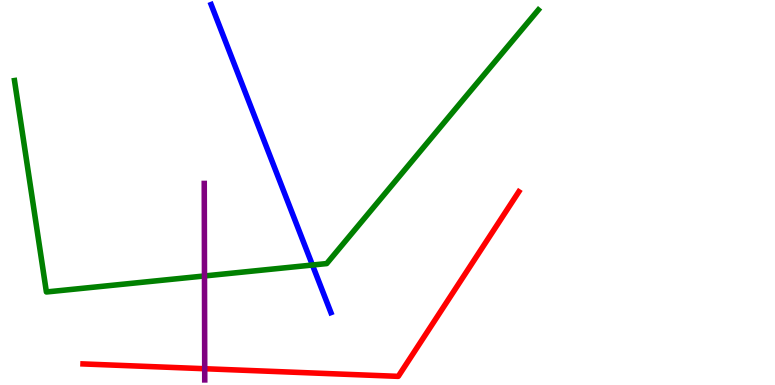[{'lines': ['blue', 'red'], 'intersections': []}, {'lines': ['green', 'red'], 'intersections': []}, {'lines': ['purple', 'red'], 'intersections': [{'x': 2.64, 'y': 0.423}]}, {'lines': ['blue', 'green'], 'intersections': [{'x': 4.03, 'y': 3.12}]}, {'lines': ['blue', 'purple'], 'intersections': []}, {'lines': ['green', 'purple'], 'intersections': [{'x': 2.64, 'y': 2.83}]}]